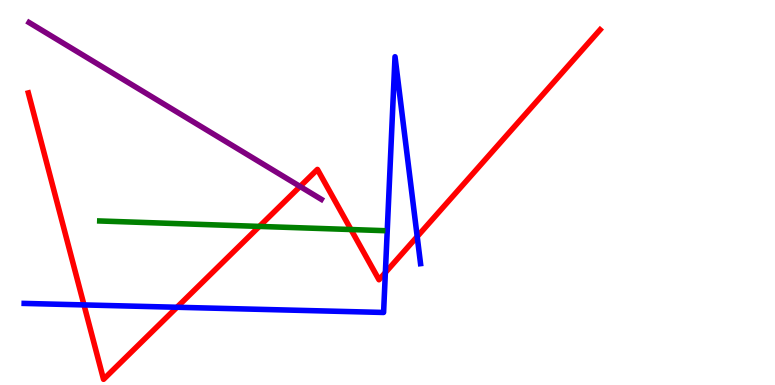[{'lines': ['blue', 'red'], 'intersections': [{'x': 1.08, 'y': 2.08}, {'x': 2.28, 'y': 2.02}, {'x': 4.97, 'y': 2.92}, {'x': 5.38, 'y': 3.86}]}, {'lines': ['green', 'red'], 'intersections': [{'x': 3.35, 'y': 4.12}, {'x': 4.53, 'y': 4.04}]}, {'lines': ['purple', 'red'], 'intersections': [{'x': 3.87, 'y': 5.16}]}, {'lines': ['blue', 'green'], 'intersections': []}, {'lines': ['blue', 'purple'], 'intersections': []}, {'lines': ['green', 'purple'], 'intersections': []}]